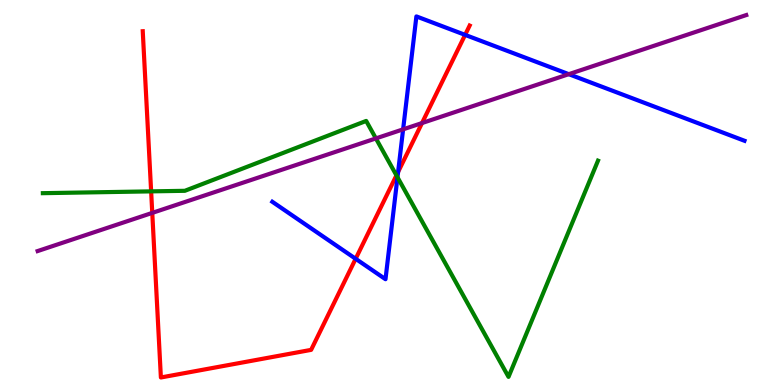[{'lines': ['blue', 'red'], 'intersections': [{'x': 4.59, 'y': 3.28}, {'x': 5.14, 'y': 5.53}, {'x': 6.0, 'y': 9.09}]}, {'lines': ['green', 'red'], 'intersections': [{'x': 1.95, 'y': 5.03}, {'x': 5.12, 'y': 5.45}]}, {'lines': ['purple', 'red'], 'intersections': [{'x': 1.96, 'y': 4.47}, {'x': 5.45, 'y': 6.8}]}, {'lines': ['blue', 'green'], 'intersections': [{'x': 5.13, 'y': 5.4}]}, {'lines': ['blue', 'purple'], 'intersections': [{'x': 5.2, 'y': 6.64}, {'x': 7.34, 'y': 8.07}]}, {'lines': ['green', 'purple'], 'intersections': [{'x': 4.85, 'y': 6.4}]}]